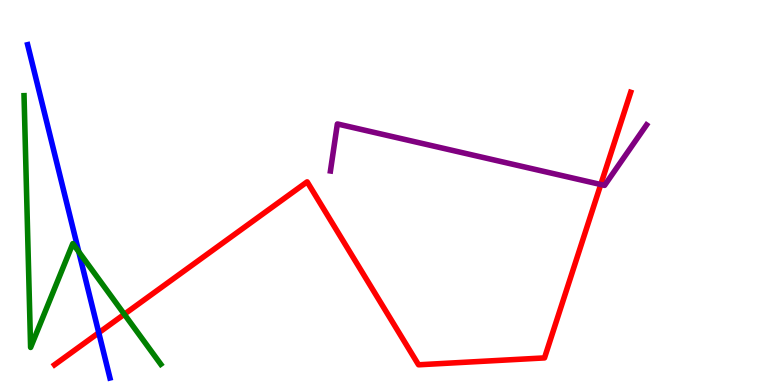[{'lines': ['blue', 'red'], 'intersections': [{'x': 1.27, 'y': 1.36}]}, {'lines': ['green', 'red'], 'intersections': [{'x': 1.6, 'y': 1.84}]}, {'lines': ['purple', 'red'], 'intersections': [{'x': 7.75, 'y': 5.21}]}, {'lines': ['blue', 'green'], 'intersections': [{'x': 1.02, 'y': 3.46}]}, {'lines': ['blue', 'purple'], 'intersections': []}, {'lines': ['green', 'purple'], 'intersections': []}]